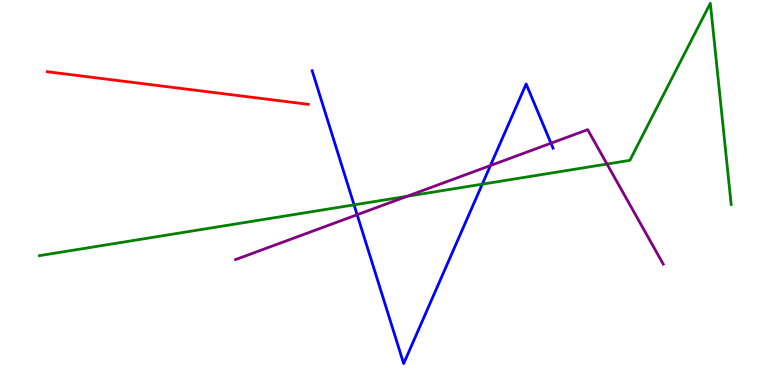[{'lines': ['blue', 'red'], 'intersections': []}, {'lines': ['green', 'red'], 'intersections': []}, {'lines': ['purple', 'red'], 'intersections': []}, {'lines': ['blue', 'green'], 'intersections': [{'x': 4.57, 'y': 4.68}, {'x': 6.22, 'y': 5.22}]}, {'lines': ['blue', 'purple'], 'intersections': [{'x': 4.61, 'y': 4.42}, {'x': 6.33, 'y': 5.7}, {'x': 7.11, 'y': 6.28}]}, {'lines': ['green', 'purple'], 'intersections': [{'x': 5.25, 'y': 4.9}, {'x': 7.83, 'y': 5.74}]}]